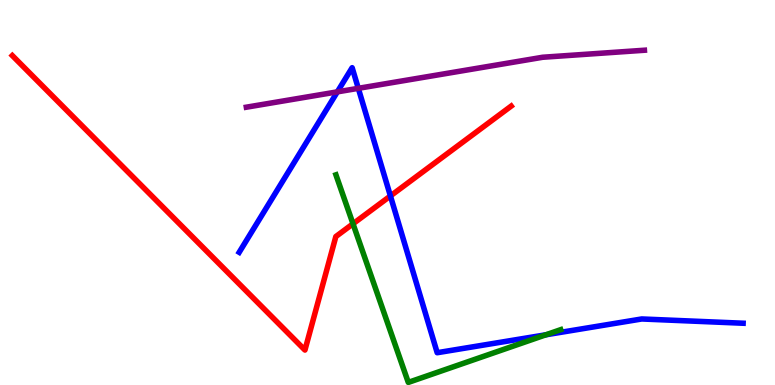[{'lines': ['blue', 'red'], 'intersections': [{'x': 5.04, 'y': 4.91}]}, {'lines': ['green', 'red'], 'intersections': [{'x': 4.55, 'y': 4.19}]}, {'lines': ['purple', 'red'], 'intersections': []}, {'lines': ['blue', 'green'], 'intersections': [{'x': 7.04, 'y': 1.3}]}, {'lines': ['blue', 'purple'], 'intersections': [{'x': 4.35, 'y': 7.61}, {'x': 4.62, 'y': 7.71}]}, {'lines': ['green', 'purple'], 'intersections': []}]